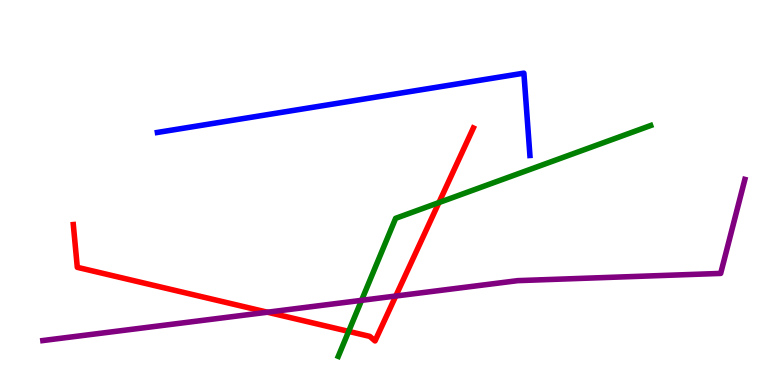[{'lines': ['blue', 'red'], 'intersections': []}, {'lines': ['green', 'red'], 'intersections': [{'x': 4.5, 'y': 1.39}, {'x': 5.66, 'y': 4.74}]}, {'lines': ['purple', 'red'], 'intersections': [{'x': 3.45, 'y': 1.89}, {'x': 5.11, 'y': 2.31}]}, {'lines': ['blue', 'green'], 'intersections': []}, {'lines': ['blue', 'purple'], 'intersections': []}, {'lines': ['green', 'purple'], 'intersections': [{'x': 4.67, 'y': 2.2}]}]